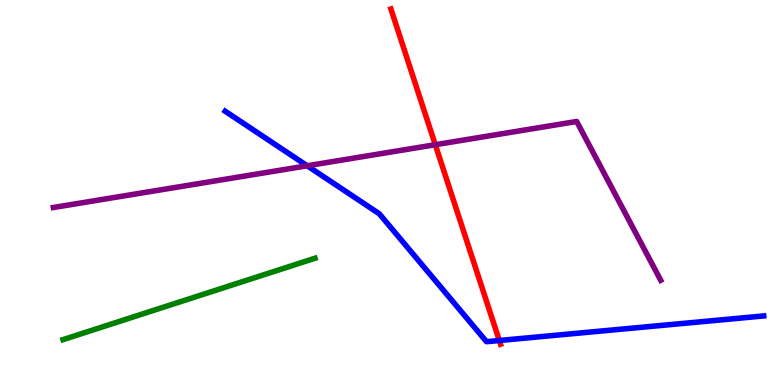[{'lines': ['blue', 'red'], 'intersections': [{'x': 6.44, 'y': 1.16}]}, {'lines': ['green', 'red'], 'intersections': []}, {'lines': ['purple', 'red'], 'intersections': [{'x': 5.62, 'y': 6.24}]}, {'lines': ['blue', 'green'], 'intersections': []}, {'lines': ['blue', 'purple'], 'intersections': [{'x': 3.96, 'y': 5.69}]}, {'lines': ['green', 'purple'], 'intersections': []}]